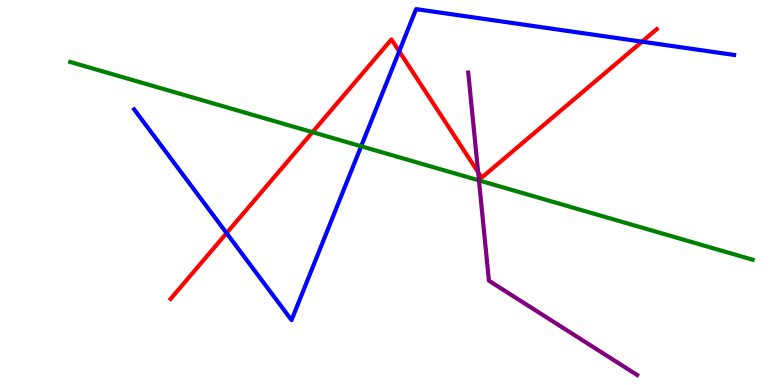[{'lines': ['blue', 'red'], 'intersections': [{'x': 2.92, 'y': 3.95}, {'x': 5.15, 'y': 8.67}, {'x': 8.28, 'y': 8.92}]}, {'lines': ['green', 'red'], 'intersections': [{'x': 4.03, 'y': 6.57}]}, {'lines': ['purple', 'red'], 'intersections': [{'x': 6.17, 'y': 5.53}]}, {'lines': ['blue', 'green'], 'intersections': [{'x': 4.66, 'y': 6.2}]}, {'lines': ['blue', 'purple'], 'intersections': []}, {'lines': ['green', 'purple'], 'intersections': [{'x': 6.18, 'y': 5.31}]}]